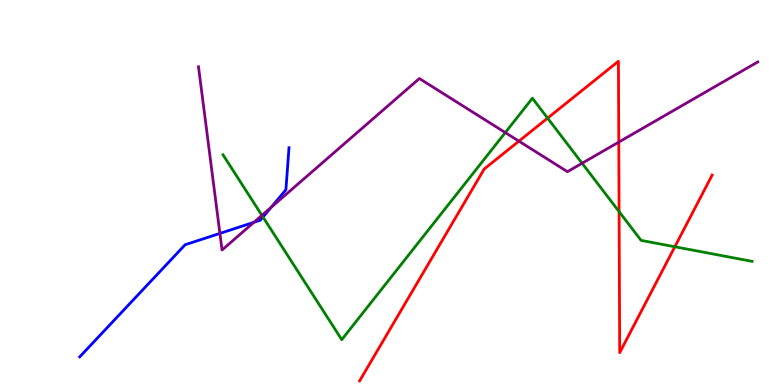[{'lines': ['blue', 'red'], 'intersections': []}, {'lines': ['green', 'red'], 'intersections': [{'x': 7.07, 'y': 6.93}, {'x': 7.99, 'y': 4.5}, {'x': 8.71, 'y': 3.59}]}, {'lines': ['purple', 'red'], 'intersections': [{'x': 6.7, 'y': 6.33}, {'x': 7.98, 'y': 6.31}]}, {'lines': ['blue', 'green'], 'intersections': [{'x': 3.39, 'y': 4.36}]}, {'lines': ['blue', 'purple'], 'intersections': [{'x': 2.84, 'y': 3.94}, {'x': 3.28, 'y': 4.23}, {'x': 3.5, 'y': 4.62}]}, {'lines': ['green', 'purple'], 'intersections': [{'x': 3.38, 'y': 4.41}, {'x': 6.52, 'y': 6.56}, {'x': 7.51, 'y': 5.76}]}]